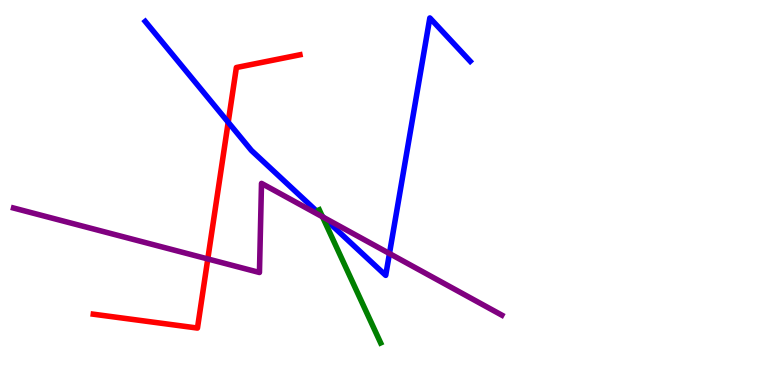[{'lines': ['blue', 'red'], 'intersections': [{'x': 2.94, 'y': 6.82}]}, {'lines': ['green', 'red'], 'intersections': []}, {'lines': ['purple', 'red'], 'intersections': [{'x': 2.68, 'y': 3.27}]}, {'lines': ['blue', 'green'], 'intersections': [{'x': 4.16, 'y': 4.38}]}, {'lines': ['blue', 'purple'], 'intersections': [{'x': 4.17, 'y': 4.36}, {'x': 5.03, 'y': 3.41}]}, {'lines': ['green', 'purple'], 'intersections': [{'x': 4.16, 'y': 4.37}]}]